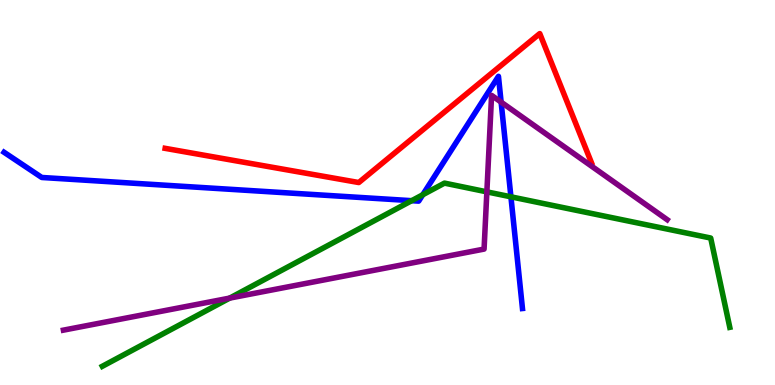[{'lines': ['blue', 'red'], 'intersections': []}, {'lines': ['green', 'red'], 'intersections': []}, {'lines': ['purple', 'red'], 'intersections': []}, {'lines': ['blue', 'green'], 'intersections': [{'x': 5.31, 'y': 4.79}, {'x': 5.45, 'y': 4.94}, {'x': 6.59, 'y': 4.89}]}, {'lines': ['blue', 'purple'], 'intersections': [{'x': 6.47, 'y': 7.35}]}, {'lines': ['green', 'purple'], 'intersections': [{'x': 2.96, 'y': 2.26}, {'x': 6.28, 'y': 5.02}]}]